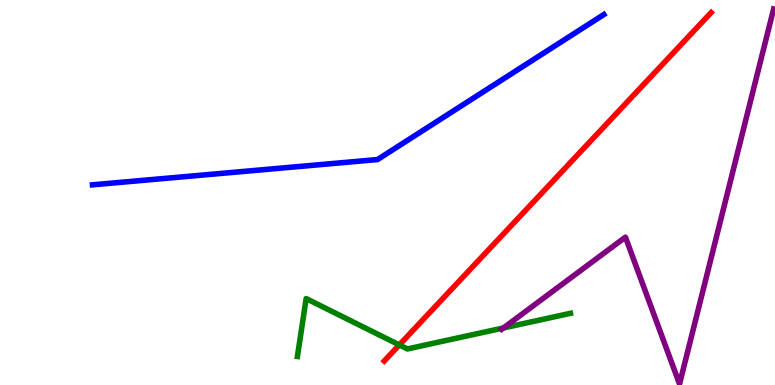[{'lines': ['blue', 'red'], 'intersections': []}, {'lines': ['green', 'red'], 'intersections': [{'x': 5.15, 'y': 1.04}]}, {'lines': ['purple', 'red'], 'intersections': []}, {'lines': ['blue', 'green'], 'intersections': []}, {'lines': ['blue', 'purple'], 'intersections': []}, {'lines': ['green', 'purple'], 'intersections': [{'x': 6.5, 'y': 1.48}]}]